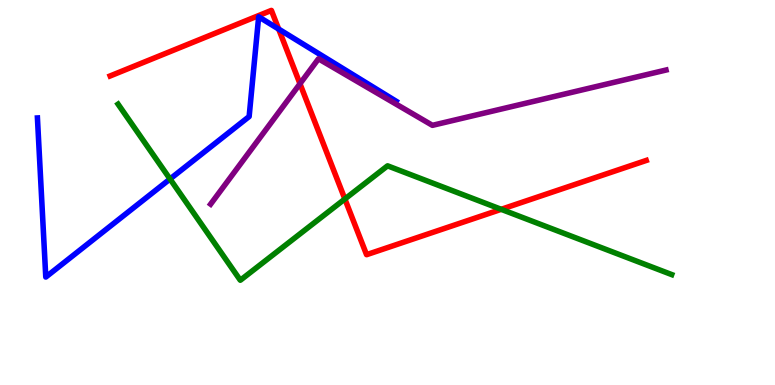[{'lines': ['blue', 'red'], 'intersections': [{'x': 3.6, 'y': 9.24}]}, {'lines': ['green', 'red'], 'intersections': [{'x': 4.45, 'y': 4.83}, {'x': 6.47, 'y': 4.56}]}, {'lines': ['purple', 'red'], 'intersections': [{'x': 3.87, 'y': 7.82}]}, {'lines': ['blue', 'green'], 'intersections': [{'x': 2.19, 'y': 5.35}]}, {'lines': ['blue', 'purple'], 'intersections': []}, {'lines': ['green', 'purple'], 'intersections': []}]